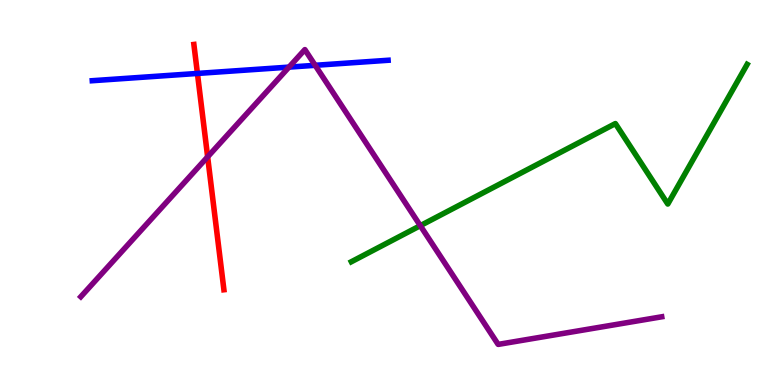[{'lines': ['blue', 'red'], 'intersections': [{'x': 2.55, 'y': 8.09}]}, {'lines': ['green', 'red'], 'intersections': []}, {'lines': ['purple', 'red'], 'intersections': [{'x': 2.68, 'y': 5.93}]}, {'lines': ['blue', 'green'], 'intersections': []}, {'lines': ['blue', 'purple'], 'intersections': [{'x': 3.73, 'y': 8.26}, {'x': 4.07, 'y': 8.3}]}, {'lines': ['green', 'purple'], 'intersections': [{'x': 5.42, 'y': 4.14}]}]